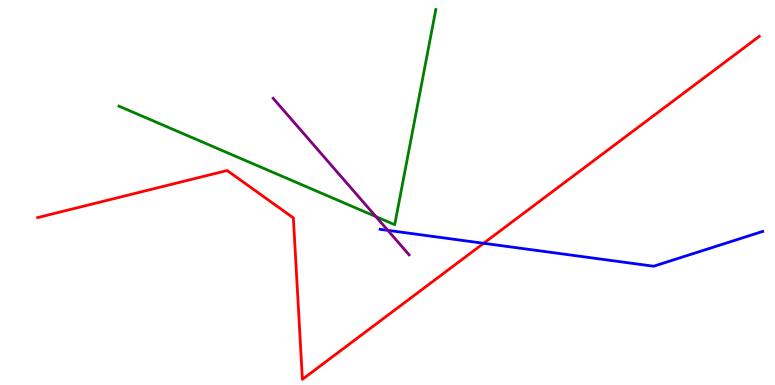[{'lines': ['blue', 'red'], 'intersections': [{'x': 6.24, 'y': 3.68}]}, {'lines': ['green', 'red'], 'intersections': []}, {'lines': ['purple', 'red'], 'intersections': []}, {'lines': ['blue', 'green'], 'intersections': []}, {'lines': ['blue', 'purple'], 'intersections': [{'x': 5.0, 'y': 4.02}]}, {'lines': ['green', 'purple'], 'intersections': [{'x': 4.85, 'y': 4.37}]}]